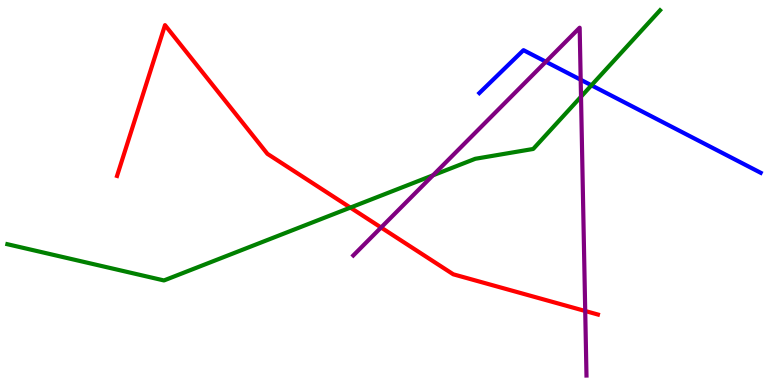[{'lines': ['blue', 'red'], 'intersections': []}, {'lines': ['green', 'red'], 'intersections': [{'x': 4.52, 'y': 4.61}]}, {'lines': ['purple', 'red'], 'intersections': [{'x': 4.92, 'y': 4.09}, {'x': 7.55, 'y': 1.92}]}, {'lines': ['blue', 'green'], 'intersections': [{'x': 7.63, 'y': 7.78}]}, {'lines': ['blue', 'purple'], 'intersections': [{'x': 7.04, 'y': 8.4}, {'x': 7.49, 'y': 7.93}]}, {'lines': ['green', 'purple'], 'intersections': [{'x': 5.59, 'y': 5.45}, {'x': 7.5, 'y': 7.49}]}]